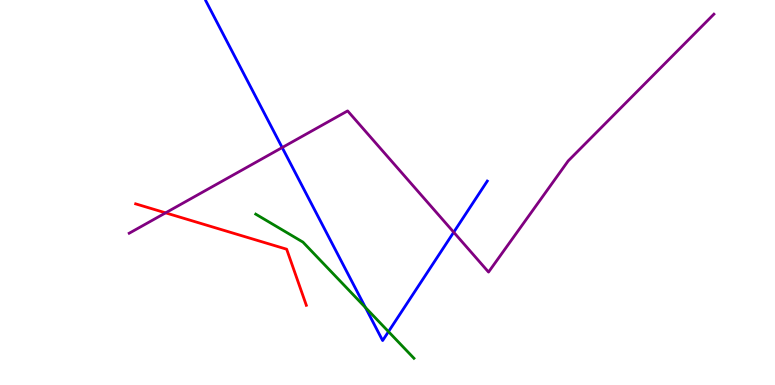[{'lines': ['blue', 'red'], 'intersections': []}, {'lines': ['green', 'red'], 'intersections': []}, {'lines': ['purple', 'red'], 'intersections': [{'x': 2.14, 'y': 4.47}]}, {'lines': ['blue', 'green'], 'intersections': [{'x': 4.72, 'y': 2.01}, {'x': 5.01, 'y': 1.39}]}, {'lines': ['blue', 'purple'], 'intersections': [{'x': 3.64, 'y': 6.17}, {'x': 5.85, 'y': 3.97}]}, {'lines': ['green', 'purple'], 'intersections': []}]